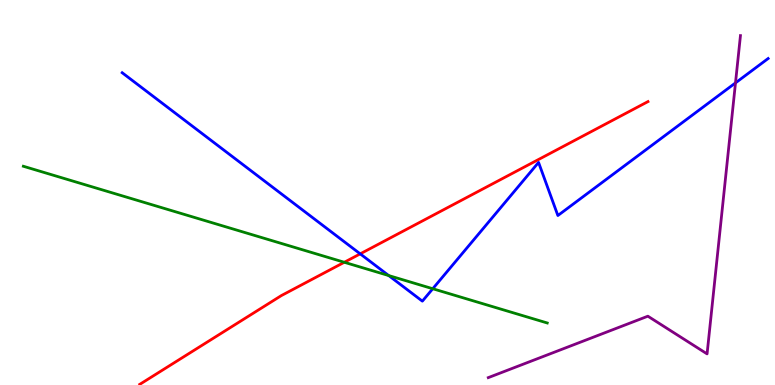[{'lines': ['blue', 'red'], 'intersections': [{'x': 4.65, 'y': 3.41}]}, {'lines': ['green', 'red'], 'intersections': [{'x': 4.44, 'y': 3.19}]}, {'lines': ['purple', 'red'], 'intersections': []}, {'lines': ['blue', 'green'], 'intersections': [{'x': 5.02, 'y': 2.84}, {'x': 5.58, 'y': 2.5}]}, {'lines': ['blue', 'purple'], 'intersections': [{'x': 9.49, 'y': 7.85}]}, {'lines': ['green', 'purple'], 'intersections': []}]